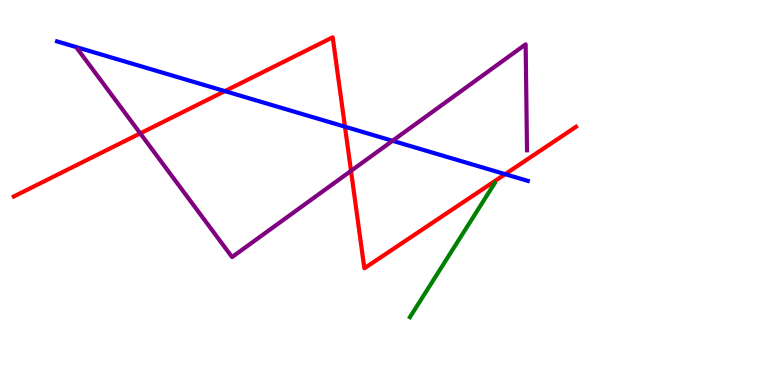[{'lines': ['blue', 'red'], 'intersections': [{'x': 2.9, 'y': 7.63}, {'x': 4.45, 'y': 6.71}, {'x': 6.52, 'y': 5.48}]}, {'lines': ['green', 'red'], 'intersections': []}, {'lines': ['purple', 'red'], 'intersections': [{'x': 1.81, 'y': 6.54}, {'x': 4.53, 'y': 5.56}]}, {'lines': ['blue', 'green'], 'intersections': []}, {'lines': ['blue', 'purple'], 'intersections': [{'x': 5.06, 'y': 6.34}]}, {'lines': ['green', 'purple'], 'intersections': []}]